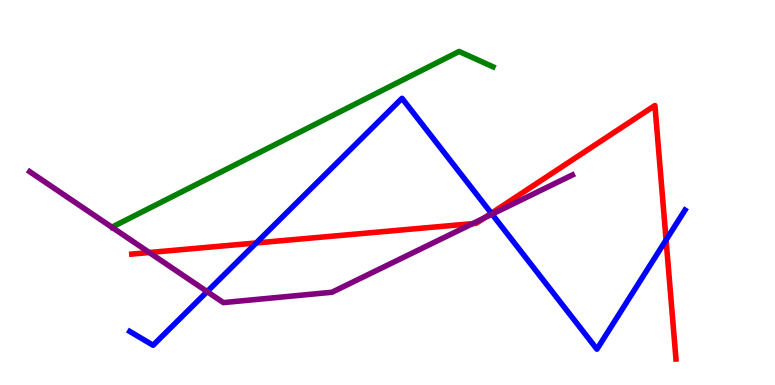[{'lines': ['blue', 'red'], 'intersections': [{'x': 3.31, 'y': 3.69}, {'x': 6.34, 'y': 4.46}, {'x': 8.59, 'y': 3.77}]}, {'lines': ['green', 'red'], 'intersections': []}, {'lines': ['purple', 'red'], 'intersections': [{'x': 1.93, 'y': 3.44}, {'x': 6.1, 'y': 4.19}, {'x': 6.25, 'y': 4.34}]}, {'lines': ['blue', 'green'], 'intersections': []}, {'lines': ['blue', 'purple'], 'intersections': [{'x': 2.67, 'y': 2.43}, {'x': 6.35, 'y': 4.44}]}, {'lines': ['green', 'purple'], 'intersections': []}]